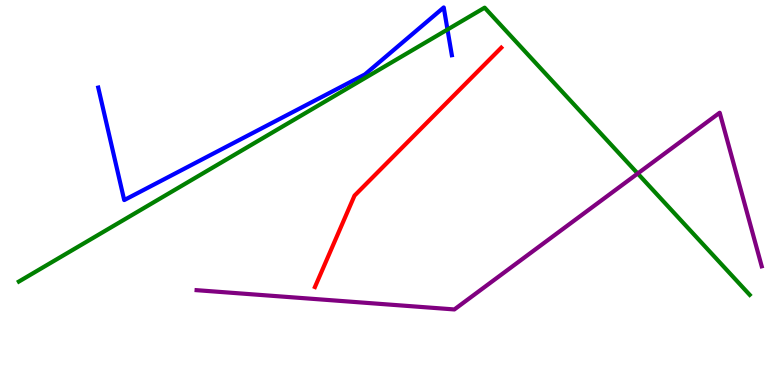[{'lines': ['blue', 'red'], 'intersections': []}, {'lines': ['green', 'red'], 'intersections': []}, {'lines': ['purple', 'red'], 'intersections': []}, {'lines': ['blue', 'green'], 'intersections': [{'x': 5.77, 'y': 9.23}]}, {'lines': ['blue', 'purple'], 'intersections': []}, {'lines': ['green', 'purple'], 'intersections': [{'x': 8.23, 'y': 5.49}]}]